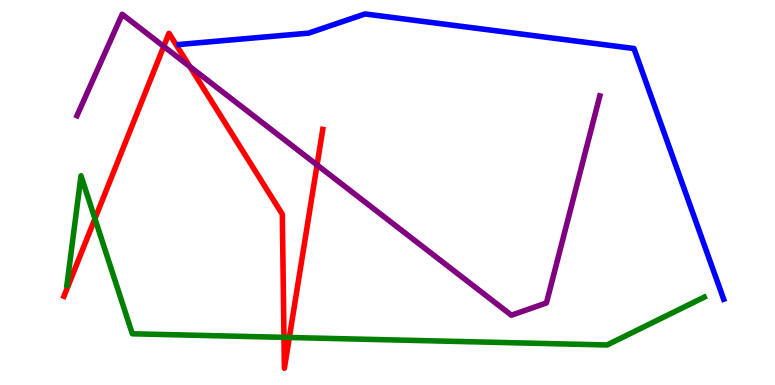[{'lines': ['blue', 'red'], 'intersections': []}, {'lines': ['green', 'red'], 'intersections': [{'x': 1.23, 'y': 4.32}, {'x': 3.66, 'y': 1.24}, {'x': 3.73, 'y': 1.23}]}, {'lines': ['purple', 'red'], 'intersections': [{'x': 2.11, 'y': 8.79}, {'x': 2.45, 'y': 8.27}, {'x': 4.09, 'y': 5.72}]}, {'lines': ['blue', 'green'], 'intersections': []}, {'lines': ['blue', 'purple'], 'intersections': []}, {'lines': ['green', 'purple'], 'intersections': []}]